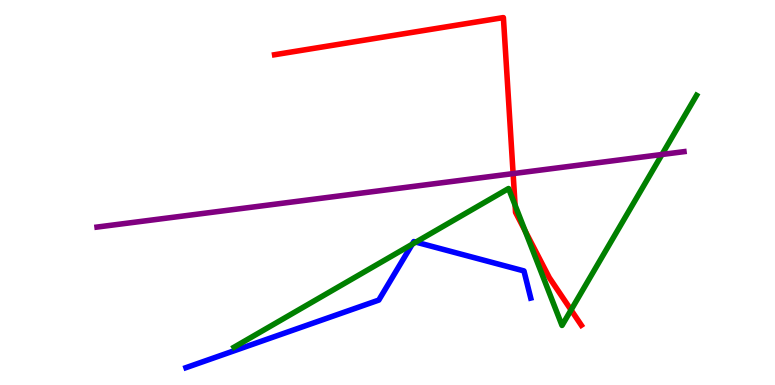[{'lines': ['blue', 'red'], 'intersections': []}, {'lines': ['green', 'red'], 'intersections': [{'x': 6.65, 'y': 4.67}, {'x': 6.78, 'y': 4.0}, {'x': 7.37, 'y': 1.95}]}, {'lines': ['purple', 'red'], 'intersections': [{'x': 6.62, 'y': 5.49}]}, {'lines': ['blue', 'green'], 'intersections': [{'x': 5.32, 'y': 3.66}, {'x': 5.37, 'y': 3.71}]}, {'lines': ['blue', 'purple'], 'intersections': []}, {'lines': ['green', 'purple'], 'intersections': [{'x': 8.54, 'y': 5.99}]}]